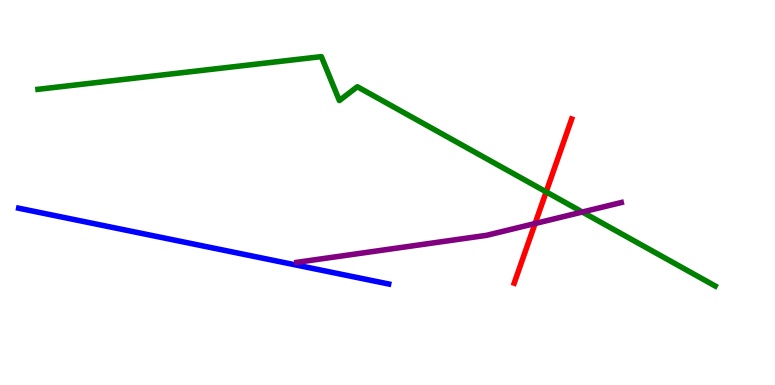[{'lines': ['blue', 'red'], 'intersections': []}, {'lines': ['green', 'red'], 'intersections': [{'x': 7.05, 'y': 5.02}]}, {'lines': ['purple', 'red'], 'intersections': [{'x': 6.9, 'y': 4.19}]}, {'lines': ['blue', 'green'], 'intersections': []}, {'lines': ['blue', 'purple'], 'intersections': []}, {'lines': ['green', 'purple'], 'intersections': [{'x': 7.51, 'y': 4.49}]}]